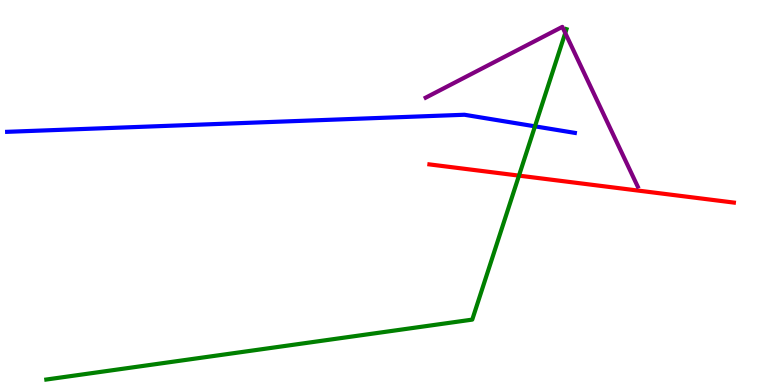[{'lines': ['blue', 'red'], 'intersections': []}, {'lines': ['green', 'red'], 'intersections': [{'x': 6.7, 'y': 5.44}]}, {'lines': ['purple', 'red'], 'intersections': []}, {'lines': ['blue', 'green'], 'intersections': [{'x': 6.9, 'y': 6.72}]}, {'lines': ['blue', 'purple'], 'intersections': []}, {'lines': ['green', 'purple'], 'intersections': [{'x': 7.29, 'y': 9.14}]}]